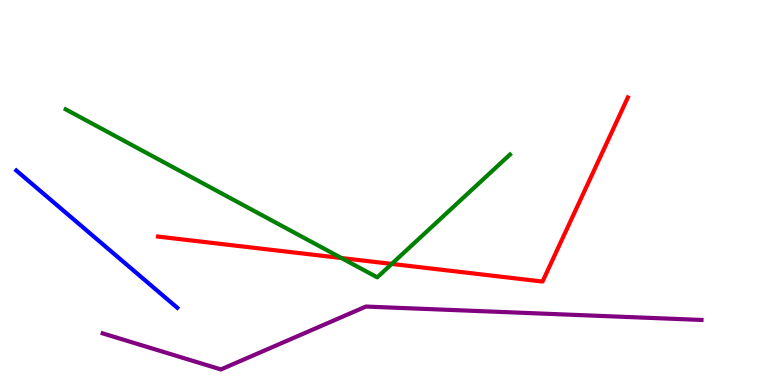[{'lines': ['blue', 'red'], 'intersections': []}, {'lines': ['green', 'red'], 'intersections': [{'x': 4.41, 'y': 3.3}, {'x': 5.05, 'y': 3.15}]}, {'lines': ['purple', 'red'], 'intersections': []}, {'lines': ['blue', 'green'], 'intersections': []}, {'lines': ['blue', 'purple'], 'intersections': []}, {'lines': ['green', 'purple'], 'intersections': []}]